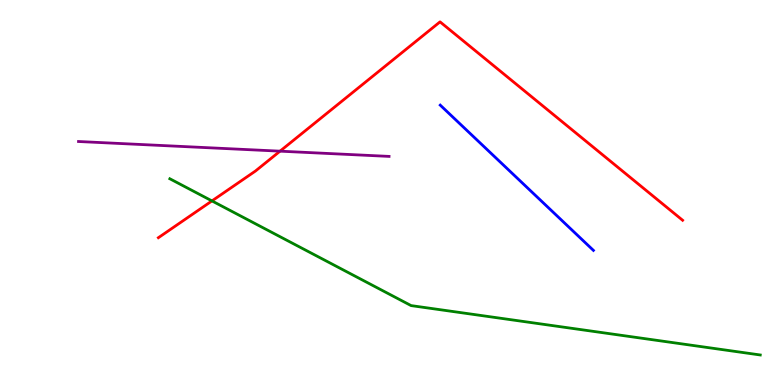[{'lines': ['blue', 'red'], 'intersections': []}, {'lines': ['green', 'red'], 'intersections': [{'x': 2.73, 'y': 4.78}]}, {'lines': ['purple', 'red'], 'intersections': [{'x': 3.61, 'y': 6.07}]}, {'lines': ['blue', 'green'], 'intersections': []}, {'lines': ['blue', 'purple'], 'intersections': []}, {'lines': ['green', 'purple'], 'intersections': []}]